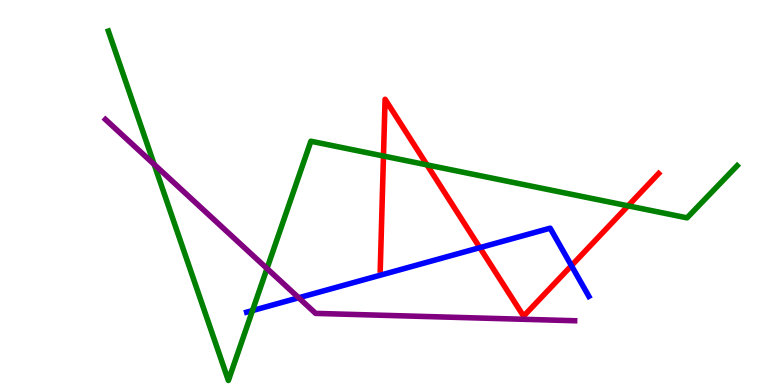[{'lines': ['blue', 'red'], 'intersections': [{'x': 6.19, 'y': 3.57}, {'x': 7.37, 'y': 3.1}]}, {'lines': ['green', 'red'], 'intersections': [{'x': 4.95, 'y': 5.95}, {'x': 5.51, 'y': 5.72}, {'x': 8.1, 'y': 4.65}]}, {'lines': ['purple', 'red'], 'intersections': []}, {'lines': ['blue', 'green'], 'intersections': [{'x': 3.26, 'y': 1.93}]}, {'lines': ['blue', 'purple'], 'intersections': [{'x': 3.85, 'y': 2.27}]}, {'lines': ['green', 'purple'], 'intersections': [{'x': 1.99, 'y': 5.73}, {'x': 3.45, 'y': 3.03}]}]